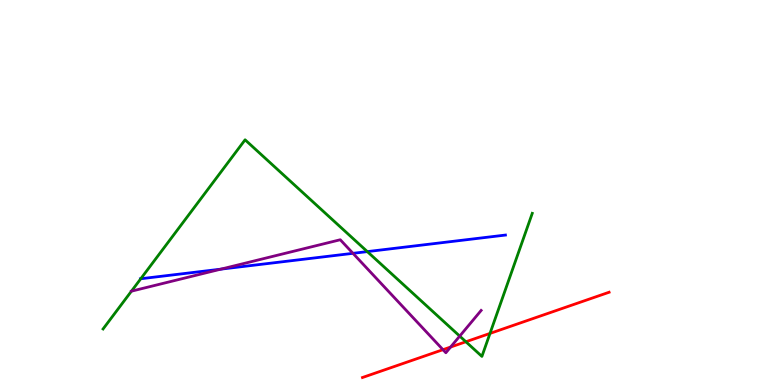[{'lines': ['blue', 'red'], 'intersections': []}, {'lines': ['green', 'red'], 'intersections': [{'x': 6.01, 'y': 1.12}, {'x': 6.32, 'y': 1.34}]}, {'lines': ['purple', 'red'], 'intersections': [{'x': 5.72, 'y': 0.917}, {'x': 5.81, 'y': 0.986}]}, {'lines': ['blue', 'green'], 'intersections': [{'x': 1.82, 'y': 2.76}, {'x': 4.74, 'y': 3.46}]}, {'lines': ['blue', 'purple'], 'intersections': [{'x': 2.85, 'y': 3.01}, {'x': 4.55, 'y': 3.42}]}, {'lines': ['green', 'purple'], 'intersections': [{'x': 1.7, 'y': 2.44}, {'x': 5.93, 'y': 1.27}]}]